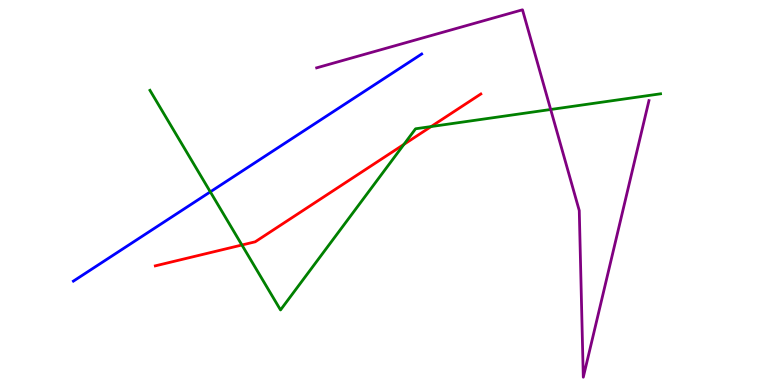[{'lines': ['blue', 'red'], 'intersections': []}, {'lines': ['green', 'red'], 'intersections': [{'x': 3.12, 'y': 3.64}, {'x': 5.21, 'y': 6.25}, {'x': 5.56, 'y': 6.71}]}, {'lines': ['purple', 'red'], 'intersections': []}, {'lines': ['blue', 'green'], 'intersections': [{'x': 2.71, 'y': 5.02}]}, {'lines': ['blue', 'purple'], 'intersections': []}, {'lines': ['green', 'purple'], 'intersections': [{'x': 7.11, 'y': 7.16}]}]